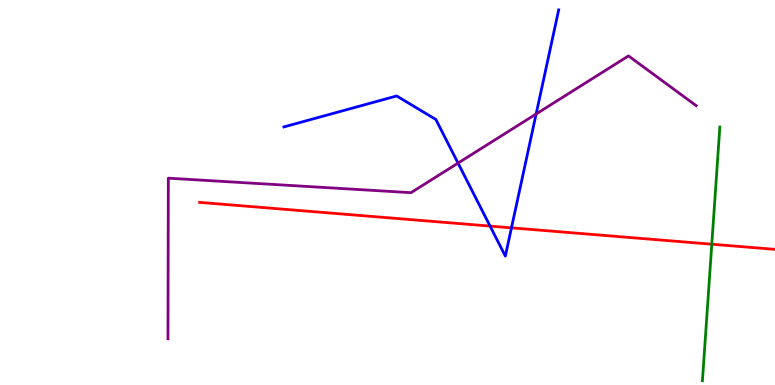[{'lines': ['blue', 'red'], 'intersections': [{'x': 6.32, 'y': 4.13}, {'x': 6.6, 'y': 4.08}]}, {'lines': ['green', 'red'], 'intersections': [{'x': 9.18, 'y': 3.66}]}, {'lines': ['purple', 'red'], 'intersections': []}, {'lines': ['blue', 'green'], 'intersections': []}, {'lines': ['blue', 'purple'], 'intersections': [{'x': 5.91, 'y': 5.76}, {'x': 6.92, 'y': 7.04}]}, {'lines': ['green', 'purple'], 'intersections': []}]